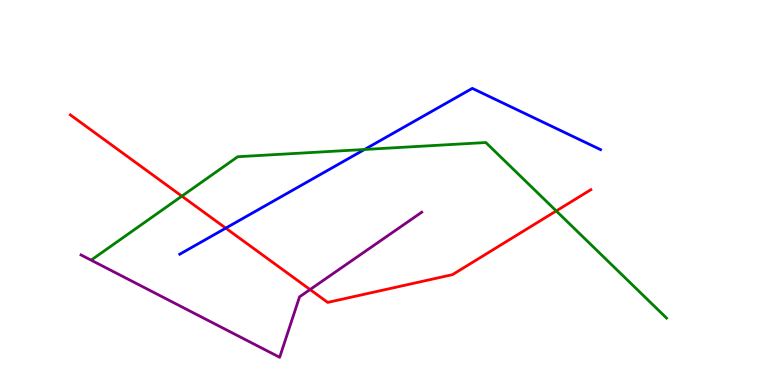[{'lines': ['blue', 'red'], 'intersections': [{'x': 2.91, 'y': 4.07}]}, {'lines': ['green', 'red'], 'intersections': [{'x': 2.35, 'y': 4.91}, {'x': 7.18, 'y': 4.52}]}, {'lines': ['purple', 'red'], 'intersections': [{'x': 4.0, 'y': 2.48}]}, {'lines': ['blue', 'green'], 'intersections': [{'x': 4.7, 'y': 6.12}]}, {'lines': ['blue', 'purple'], 'intersections': []}, {'lines': ['green', 'purple'], 'intersections': []}]